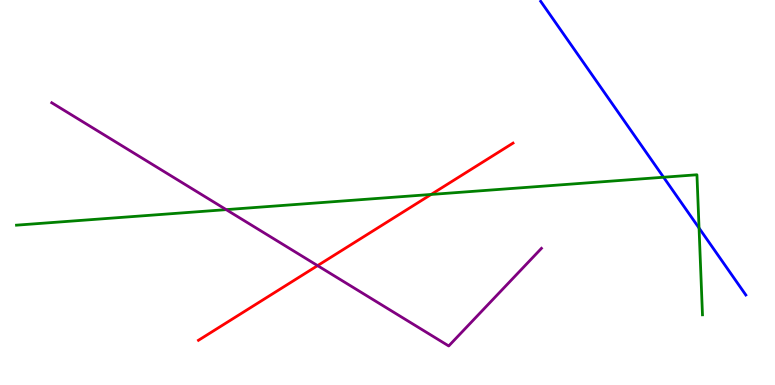[{'lines': ['blue', 'red'], 'intersections': []}, {'lines': ['green', 'red'], 'intersections': [{'x': 5.56, 'y': 4.95}]}, {'lines': ['purple', 'red'], 'intersections': [{'x': 4.1, 'y': 3.1}]}, {'lines': ['blue', 'green'], 'intersections': [{'x': 8.56, 'y': 5.4}, {'x': 9.02, 'y': 4.08}]}, {'lines': ['blue', 'purple'], 'intersections': []}, {'lines': ['green', 'purple'], 'intersections': [{'x': 2.92, 'y': 4.55}]}]